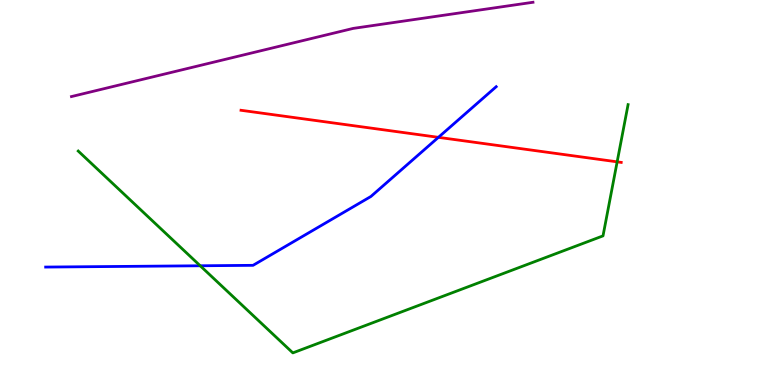[{'lines': ['blue', 'red'], 'intersections': [{'x': 5.66, 'y': 6.43}]}, {'lines': ['green', 'red'], 'intersections': [{'x': 7.96, 'y': 5.8}]}, {'lines': ['purple', 'red'], 'intersections': []}, {'lines': ['blue', 'green'], 'intersections': [{'x': 2.58, 'y': 3.1}]}, {'lines': ['blue', 'purple'], 'intersections': []}, {'lines': ['green', 'purple'], 'intersections': []}]